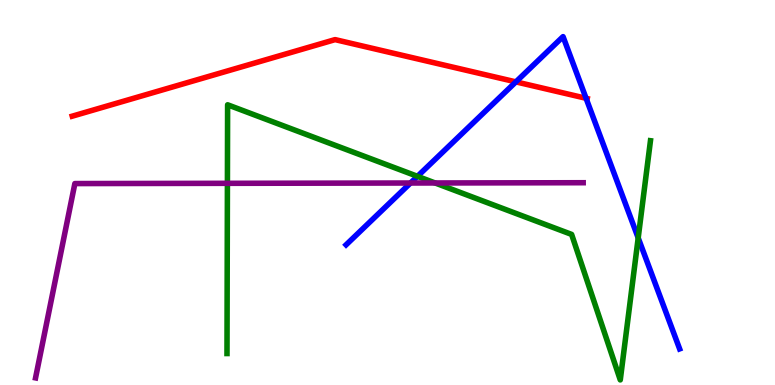[{'lines': ['blue', 'red'], 'intersections': [{'x': 6.66, 'y': 7.87}, {'x': 7.56, 'y': 7.45}]}, {'lines': ['green', 'red'], 'intersections': []}, {'lines': ['purple', 'red'], 'intersections': []}, {'lines': ['blue', 'green'], 'intersections': [{'x': 5.39, 'y': 5.42}, {'x': 8.23, 'y': 3.82}]}, {'lines': ['blue', 'purple'], 'intersections': [{'x': 5.3, 'y': 5.25}]}, {'lines': ['green', 'purple'], 'intersections': [{'x': 2.93, 'y': 5.24}, {'x': 5.61, 'y': 5.25}]}]